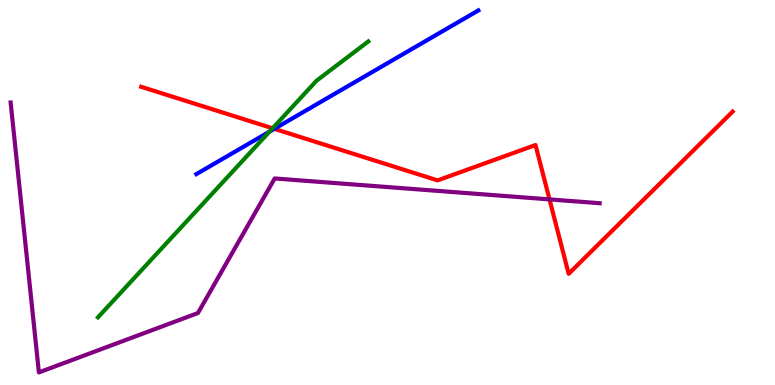[{'lines': ['blue', 'red'], 'intersections': [{'x': 3.54, 'y': 6.65}]}, {'lines': ['green', 'red'], 'intersections': [{'x': 3.52, 'y': 6.67}]}, {'lines': ['purple', 'red'], 'intersections': [{'x': 7.09, 'y': 4.82}]}, {'lines': ['blue', 'green'], 'intersections': [{'x': 3.48, 'y': 6.58}]}, {'lines': ['blue', 'purple'], 'intersections': []}, {'lines': ['green', 'purple'], 'intersections': []}]